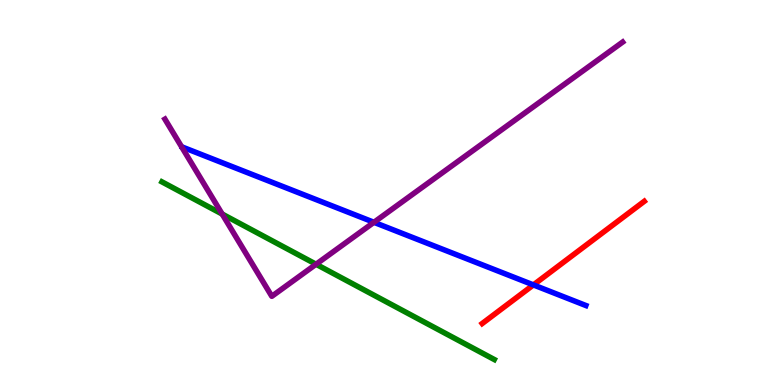[{'lines': ['blue', 'red'], 'intersections': [{'x': 6.88, 'y': 2.6}]}, {'lines': ['green', 'red'], 'intersections': []}, {'lines': ['purple', 'red'], 'intersections': []}, {'lines': ['blue', 'green'], 'intersections': []}, {'lines': ['blue', 'purple'], 'intersections': [{'x': 4.83, 'y': 4.23}]}, {'lines': ['green', 'purple'], 'intersections': [{'x': 2.87, 'y': 4.44}, {'x': 4.08, 'y': 3.14}]}]